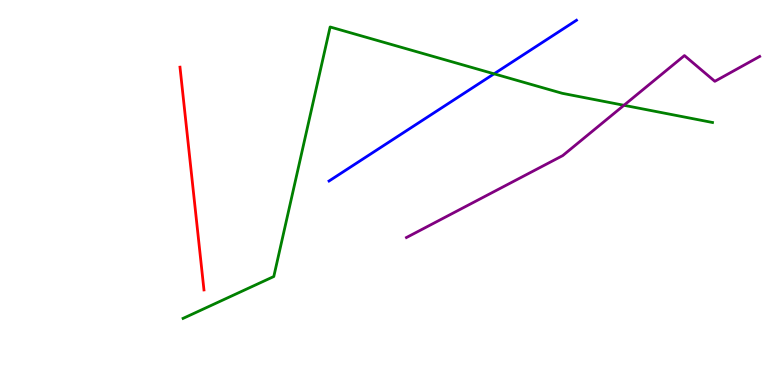[{'lines': ['blue', 'red'], 'intersections': []}, {'lines': ['green', 'red'], 'intersections': []}, {'lines': ['purple', 'red'], 'intersections': []}, {'lines': ['blue', 'green'], 'intersections': [{'x': 6.37, 'y': 8.08}]}, {'lines': ['blue', 'purple'], 'intersections': []}, {'lines': ['green', 'purple'], 'intersections': [{'x': 8.05, 'y': 7.27}]}]